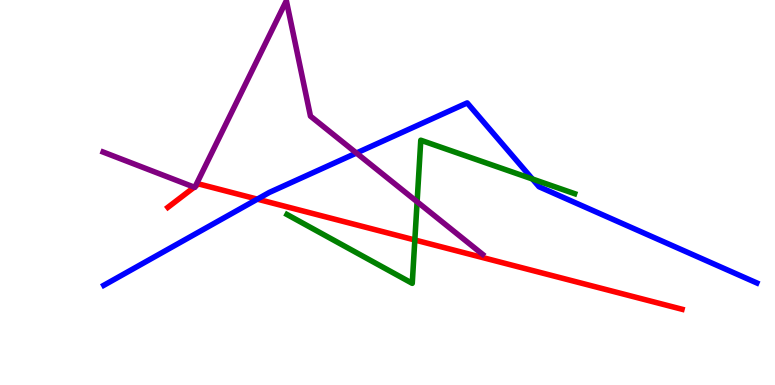[{'lines': ['blue', 'red'], 'intersections': [{'x': 3.32, 'y': 4.83}]}, {'lines': ['green', 'red'], 'intersections': [{'x': 5.35, 'y': 3.77}]}, {'lines': ['purple', 'red'], 'intersections': [{'x': 2.51, 'y': 5.14}, {'x': 2.52, 'y': 5.16}]}, {'lines': ['blue', 'green'], 'intersections': [{'x': 6.87, 'y': 5.35}]}, {'lines': ['blue', 'purple'], 'intersections': [{'x': 4.6, 'y': 6.03}]}, {'lines': ['green', 'purple'], 'intersections': [{'x': 5.38, 'y': 4.76}]}]